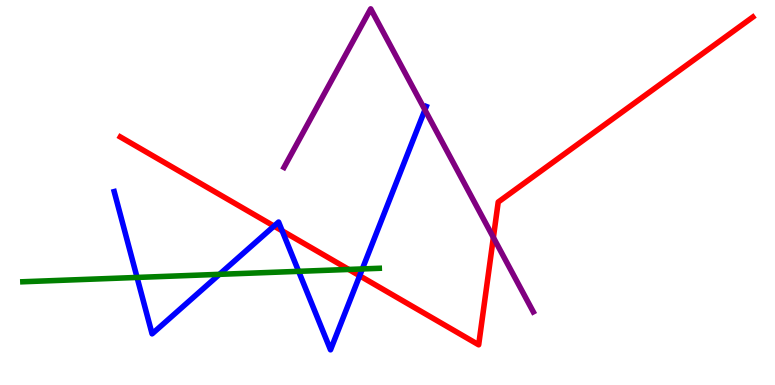[{'lines': ['blue', 'red'], 'intersections': [{'x': 3.54, 'y': 4.13}, {'x': 3.64, 'y': 4.0}, {'x': 4.64, 'y': 2.84}]}, {'lines': ['green', 'red'], 'intersections': [{'x': 4.5, 'y': 3.0}]}, {'lines': ['purple', 'red'], 'intersections': [{'x': 6.37, 'y': 3.83}]}, {'lines': ['blue', 'green'], 'intersections': [{'x': 1.77, 'y': 2.79}, {'x': 2.83, 'y': 2.87}, {'x': 3.85, 'y': 2.95}, {'x': 4.68, 'y': 3.01}]}, {'lines': ['blue', 'purple'], 'intersections': [{'x': 5.48, 'y': 7.15}]}, {'lines': ['green', 'purple'], 'intersections': []}]